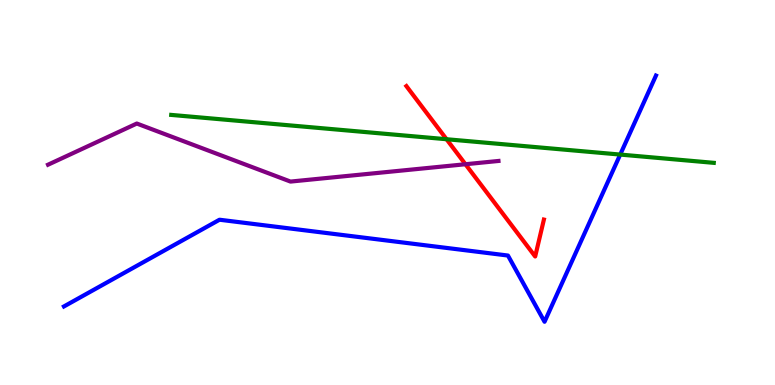[{'lines': ['blue', 'red'], 'intersections': []}, {'lines': ['green', 'red'], 'intersections': [{'x': 5.76, 'y': 6.38}]}, {'lines': ['purple', 'red'], 'intersections': [{'x': 6.01, 'y': 5.73}]}, {'lines': ['blue', 'green'], 'intersections': [{'x': 8.0, 'y': 5.99}]}, {'lines': ['blue', 'purple'], 'intersections': []}, {'lines': ['green', 'purple'], 'intersections': []}]